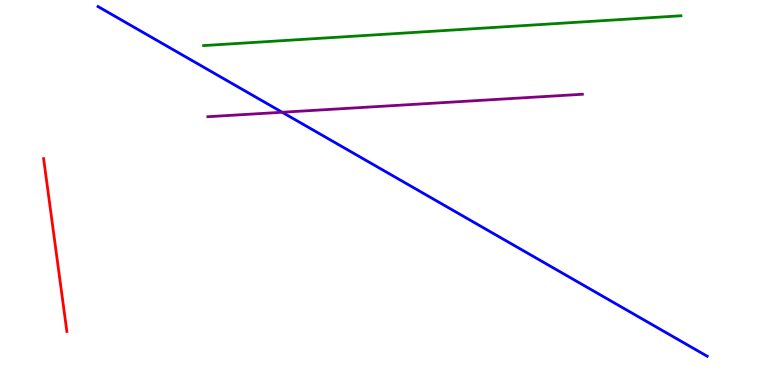[{'lines': ['blue', 'red'], 'intersections': []}, {'lines': ['green', 'red'], 'intersections': []}, {'lines': ['purple', 'red'], 'intersections': []}, {'lines': ['blue', 'green'], 'intersections': []}, {'lines': ['blue', 'purple'], 'intersections': [{'x': 3.64, 'y': 7.08}]}, {'lines': ['green', 'purple'], 'intersections': []}]